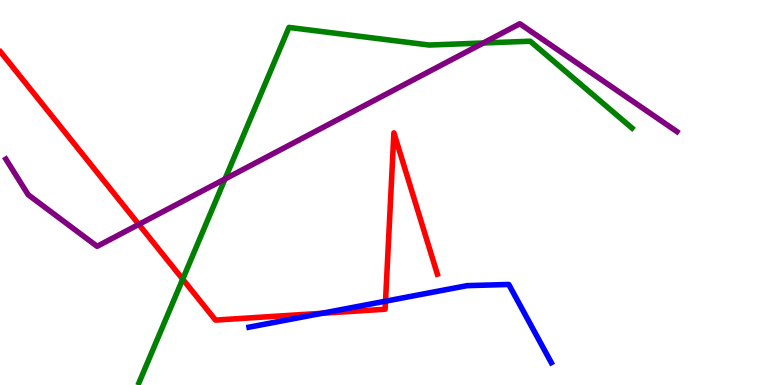[{'lines': ['blue', 'red'], 'intersections': [{'x': 4.16, 'y': 1.86}, {'x': 4.97, 'y': 2.18}]}, {'lines': ['green', 'red'], 'intersections': [{'x': 2.36, 'y': 2.75}]}, {'lines': ['purple', 'red'], 'intersections': [{'x': 1.79, 'y': 4.17}]}, {'lines': ['blue', 'green'], 'intersections': []}, {'lines': ['blue', 'purple'], 'intersections': []}, {'lines': ['green', 'purple'], 'intersections': [{'x': 2.9, 'y': 5.35}, {'x': 6.24, 'y': 8.88}]}]